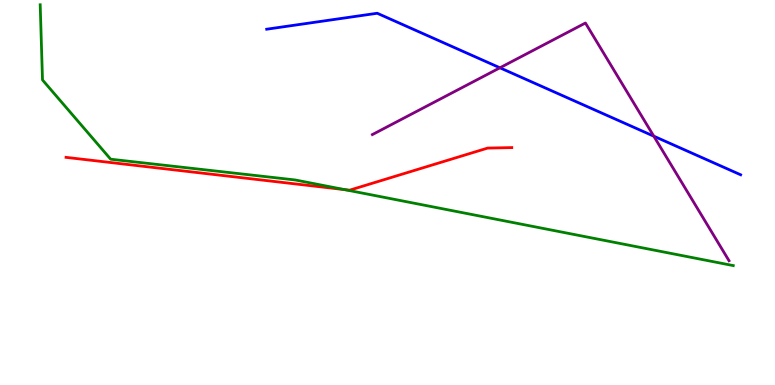[{'lines': ['blue', 'red'], 'intersections': []}, {'lines': ['green', 'red'], 'intersections': [{'x': 4.45, 'y': 5.08}]}, {'lines': ['purple', 'red'], 'intersections': []}, {'lines': ['blue', 'green'], 'intersections': []}, {'lines': ['blue', 'purple'], 'intersections': [{'x': 6.45, 'y': 8.24}, {'x': 8.44, 'y': 6.46}]}, {'lines': ['green', 'purple'], 'intersections': []}]